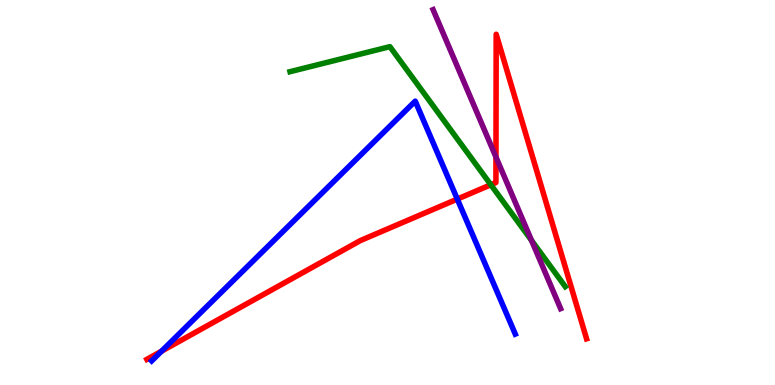[{'lines': ['blue', 'red'], 'intersections': [{'x': 2.08, 'y': 0.877}, {'x': 5.9, 'y': 4.83}]}, {'lines': ['green', 'red'], 'intersections': [{'x': 6.33, 'y': 5.2}]}, {'lines': ['purple', 'red'], 'intersections': [{'x': 6.4, 'y': 5.92}]}, {'lines': ['blue', 'green'], 'intersections': []}, {'lines': ['blue', 'purple'], 'intersections': []}, {'lines': ['green', 'purple'], 'intersections': [{'x': 6.86, 'y': 3.75}]}]